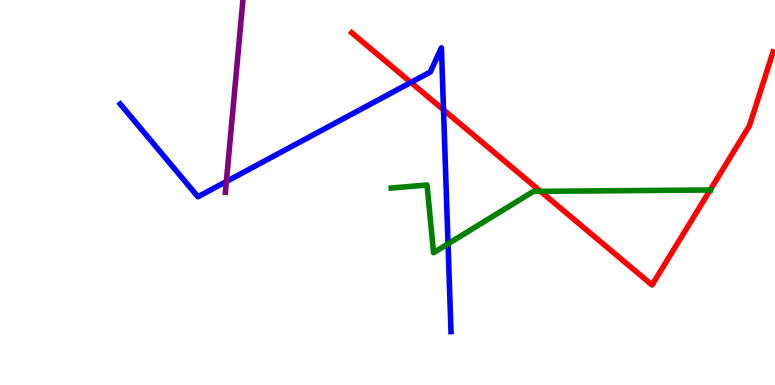[{'lines': ['blue', 'red'], 'intersections': [{'x': 5.3, 'y': 7.86}, {'x': 5.72, 'y': 7.15}]}, {'lines': ['green', 'red'], 'intersections': [{'x': 6.97, 'y': 5.03}, {'x': 9.16, 'y': 5.07}]}, {'lines': ['purple', 'red'], 'intersections': []}, {'lines': ['blue', 'green'], 'intersections': [{'x': 5.78, 'y': 3.67}]}, {'lines': ['blue', 'purple'], 'intersections': [{'x': 2.92, 'y': 5.29}]}, {'lines': ['green', 'purple'], 'intersections': []}]